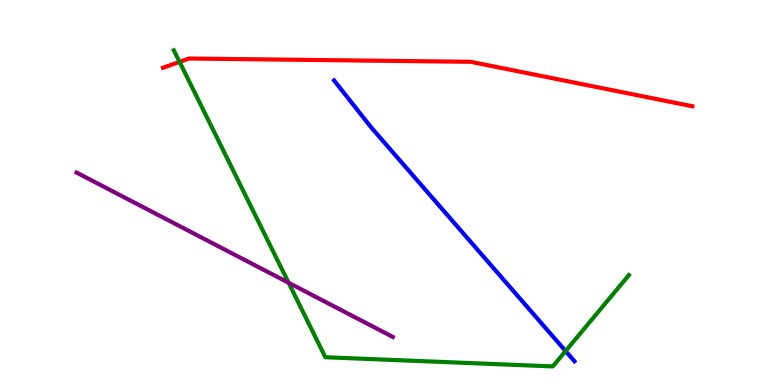[{'lines': ['blue', 'red'], 'intersections': []}, {'lines': ['green', 'red'], 'intersections': [{'x': 2.32, 'y': 8.39}]}, {'lines': ['purple', 'red'], 'intersections': []}, {'lines': ['blue', 'green'], 'intersections': [{'x': 7.3, 'y': 0.882}]}, {'lines': ['blue', 'purple'], 'intersections': []}, {'lines': ['green', 'purple'], 'intersections': [{'x': 3.72, 'y': 2.66}]}]